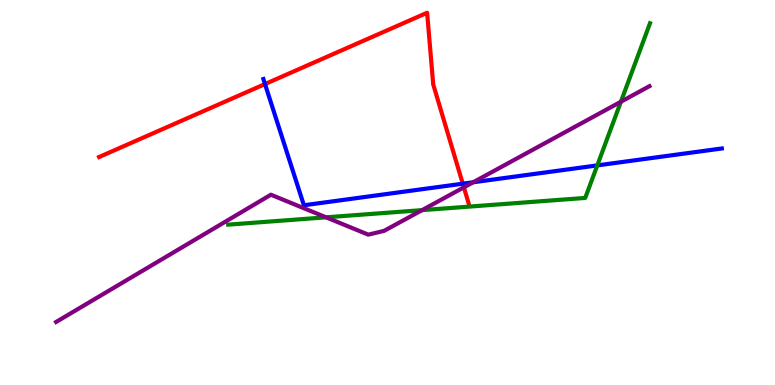[{'lines': ['blue', 'red'], 'intersections': [{'x': 3.42, 'y': 7.82}, {'x': 5.97, 'y': 5.23}]}, {'lines': ['green', 'red'], 'intersections': []}, {'lines': ['purple', 'red'], 'intersections': [{'x': 5.99, 'y': 5.13}]}, {'lines': ['blue', 'green'], 'intersections': [{'x': 7.71, 'y': 5.7}]}, {'lines': ['blue', 'purple'], 'intersections': [{'x': 6.11, 'y': 5.27}]}, {'lines': ['green', 'purple'], 'intersections': [{'x': 4.21, 'y': 4.36}, {'x': 5.45, 'y': 4.54}, {'x': 8.01, 'y': 7.36}]}]